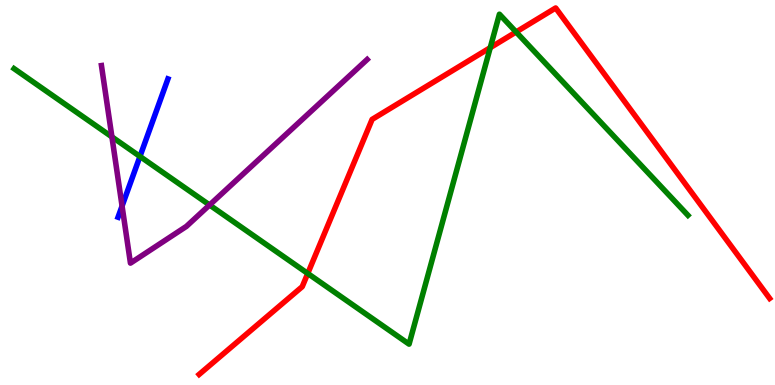[{'lines': ['blue', 'red'], 'intersections': []}, {'lines': ['green', 'red'], 'intersections': [{'x': 3.97, 'y': 2.9}, {'x': 6.33, 'y': 8.76}, {'x': 6.66, 'y': 9.17}]}, {'lines': ['purple', 'red'], 'intersections': []}, {'lines': ['blue', 'green'], 'intersections': [{'x': 1.81, 'y': 5.94}]}, {'lines': ['blue', 'purple'], 'intersections': [{'x': 1.58, 'y': 4.65}]}, {'lines': ['green', 'purple'], 'intersections': [{'x': 1.44, 'y': 6.44}, {'x': 2.7, 'y': 4.68}]}]